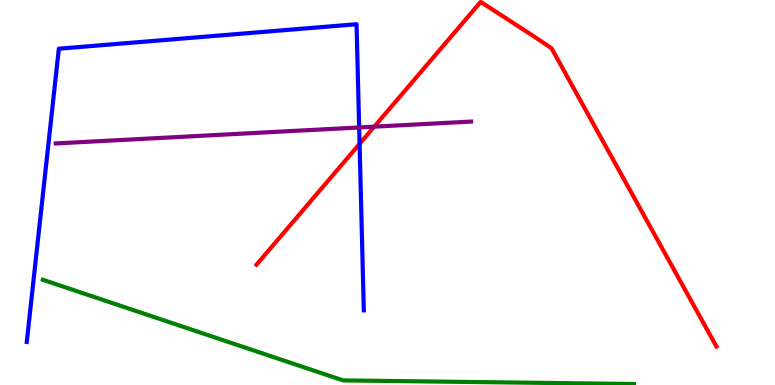[{'lines': ['blue', 'red'], 'intersections': [{'x': 4.64, 'y': 6.26}]}, {'lines': ['green', 'red'], 'intersections': []}, {'lines': ['purple', 'red'], 'intersections': [{'x': 4.83, 'y': 6.71}]}, {'lines': ['blue', 'green'], 'intersections': []}, {'lines': ['blue', 'purple'], 'intersections': [{'x': 4.63, 'y': 6.69}]}, {'lines': ['green', 'purple'], 'intersections': []}]